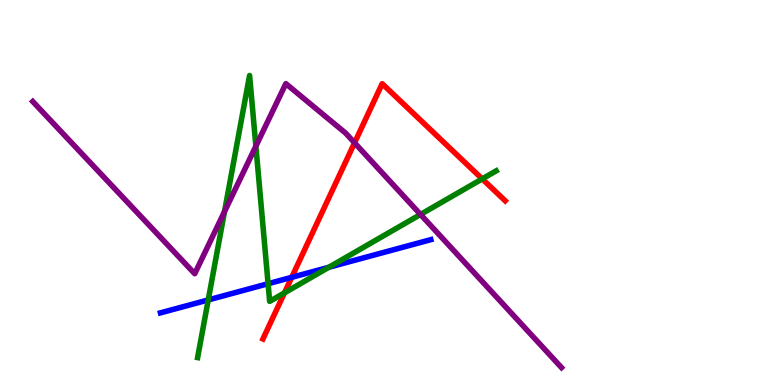[{'lines': ['blue', 'red'], 'intersections': [{'x': 3.76, 'y': 2.8}]}, {'lines': ['green', 'red'], 'intersections': [{'x': 3.67, 'y': 2.39}, {'x': 6.22, 'y': 5.35}]}, {'lines': ['purple', 'red'], 'intersections': [{'x': 4.57, 'y': 6.29}]}, {'lines': ['blue', 'green'], 'intersections': [{'x': 2.69, 'y': 2.21}, {'x': 3.46, 'y': 2.63}, {'x': 4.24, 'y': 3.06}]}, {'lines': ['blue', 'purple'], 'intersections': []}, {'lines': ['green', 'purple'], 'intersections': [{'x': 2.9, 'y': 4.5}, {'x': 3.3, 'y': 6.2}, {'x': 5.43, 'y': 4.43}]}]